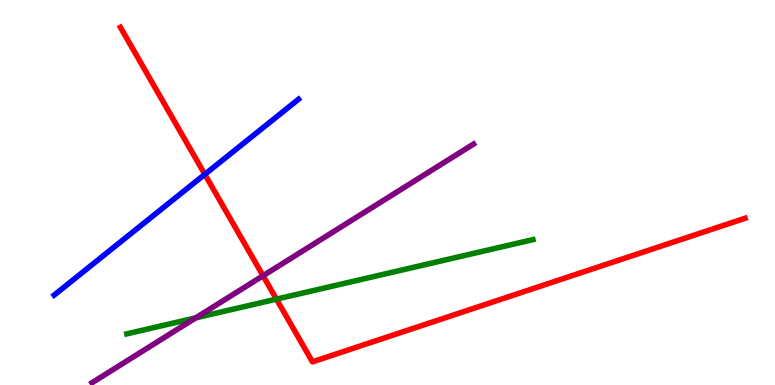[{'lines': ['blue', 'red'], 'intersections': [{'x': 2.64, 'y': 5.47}]}, {'lines': ['green', 'red'], 'intersections': [{'x': 3.57, 'y': 2.23}]}, {'lines': ['purple', 'red'], 'intersections': [{'x': 3.39, 'y': 2.84}]}, {'lines': ['blue', 'green'], 'intersections': []}, {'lines': ['blue', 'purple'], 'intersections': []}, {'lines': ['green', 'purple'], 'intersections': [{'x': 2.53, 'y': 1.74}]}]